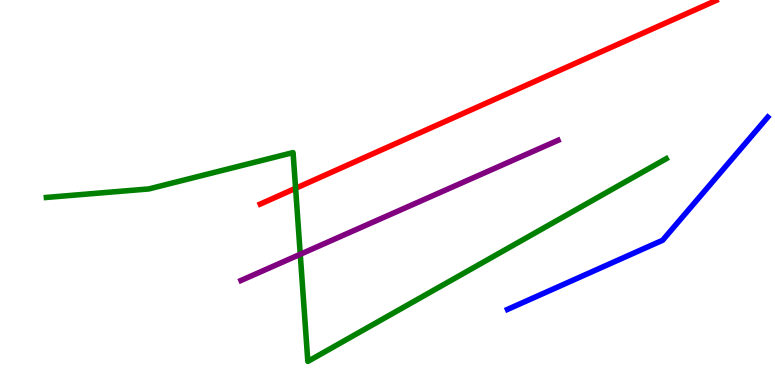[{'lines': ['blue', 'red'], 'intersections': []}, {'lines': ['green', 'red'], 'intersections': [{'x': 3.81, 'y': 5.11}]}, {'lines': ['purple', 'red'], 'intersections': []}, {'lines': ['blue', 'green'], 'intersections': []}, {'lines': ['blue', 'purple'], 'intersections': []}, {'lines': ['green', 'purple'], 'intersections': [{'x': 3.87, 'y': 3.4}]}]